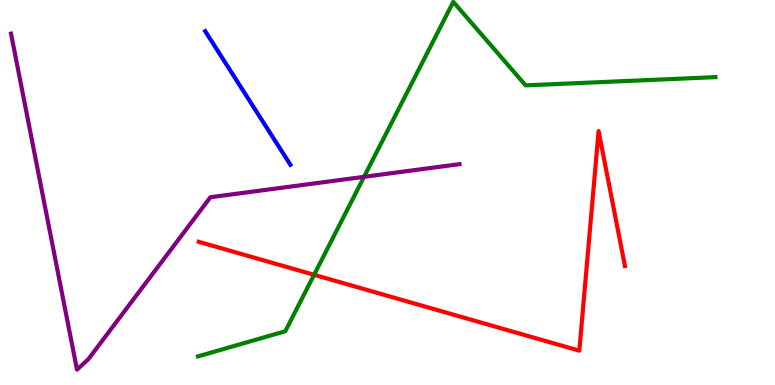[{'lines': ['blue', 'red'], 'intersections': []}, {'lines': ['green', 'red'], 'intersections': [{'x': 4.05, 'y': 2.86}]}, {'lines': ['purple', 'red'], 'intersections': []}, {'lines': ['blue', 'green'], 'intersections': []}, {'lines': ['blue', 'purple'], 'intersections': []}, {'lines': ['green', 'purple'], 'intersections': [{'x': 4.7, 'y': 5.41}]}]